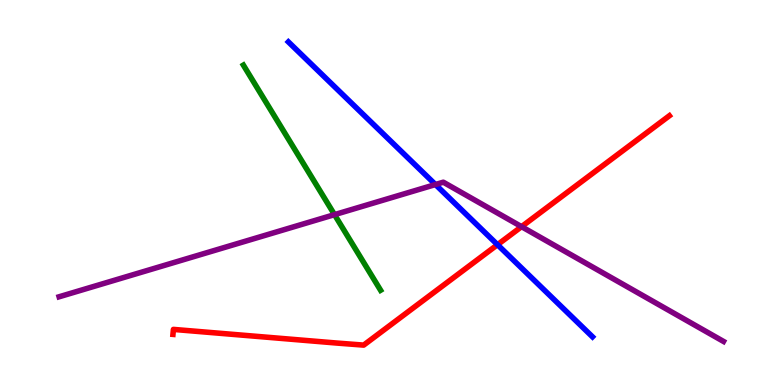[{'lines': ['blue', 'red'], 'intersections': [{'x': 6.42, 'y': 3.64}]}, {'lines': ['green', 'red'], 'intersections': []}, {'lines': ['purple', 'red'], 'intersections': [{'x': 6.73, 'y': 4.11}]}, {'lines': ['blue', 'green'], 'intersections': []}, {'lines': ['blue', 'purple'], 'intersections': [{'x': 5.62, 'y': 5.21}]}, {'lines': ['green', 'purple'], 'intersections': [{'x': 4.32, 'y': 4.42}]}]